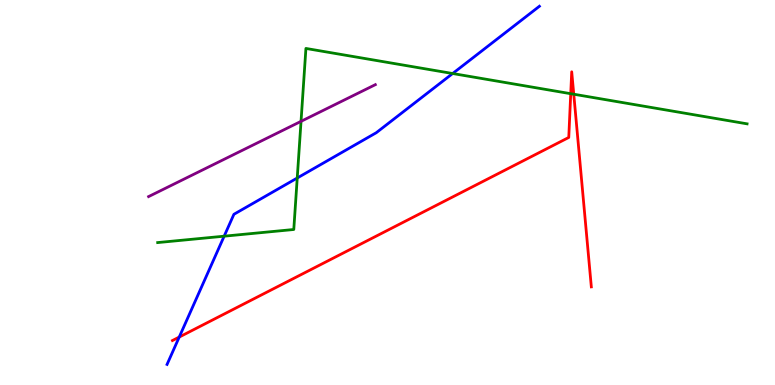[{'lines': ['blue', 'red'], 'intersections': [{'x': 2.31, 'y': 1.25}]}, {'lines': ['green', 'red'], 'intersections': [{'x': 7.36, 'y': 7.57}, {'x': 7.4, 'y': 7.55}]}, {'lines': ['purple', 'red'], 'intersections': []}, {'lines': ['blue', 'green'], 'intersections': [{'x': 2.89, 'y': 3.87}, {'x': 3.84, 'y': 5.38}, {'x': 5.84, 'y': 8.09}]}, {'lines': ['blue', 'purple'], 'intersections': []}, {'lines': ['green', 'purple'], 'intersections': [{'x': 3.88, 'y': 6.85}]}]